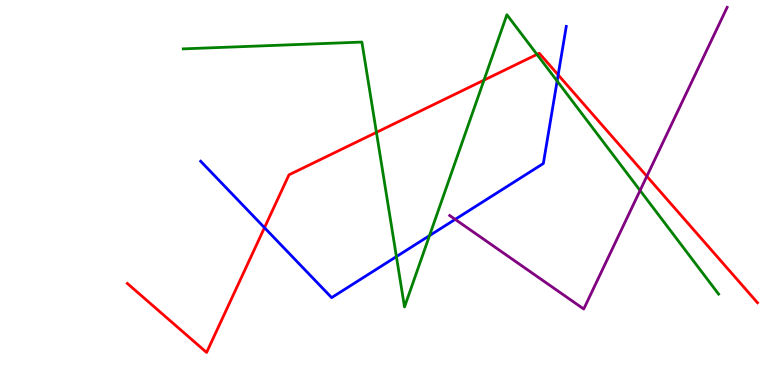[{'lines': ['blue', 'red'], 'intersections': [{'x': 3.41, 'y': 4.09}, {'x': 7.2, 'y': 8.05}]}, {'lines': ['green', 'red'], 'intersections': [{'x': 4.86, 'y': 6.56}, {'x': 6.24, 'y': 7.92}, {'x': 6.93, 'y': 8.59}]}, {'lines': ['purple', 'red'], 'intersections': [{'x': 8.35, 'y': 5.42}]}, {'lines': ['blue', 'green'], 'intersections': [{'x': 5.11, 'y': 3.34}, {'x': 5.54, 'y': 3.88}, {'x': 7.19, 'y': 7.9}]}, {'lines': ['blue', 'purple'], 'intersections': [{'x': 5.87, 'y': 4.3}]}, {'lines': ['green', 'purple'], 'intersections': [{'x': 8.26, 'y': 5.05}]}]